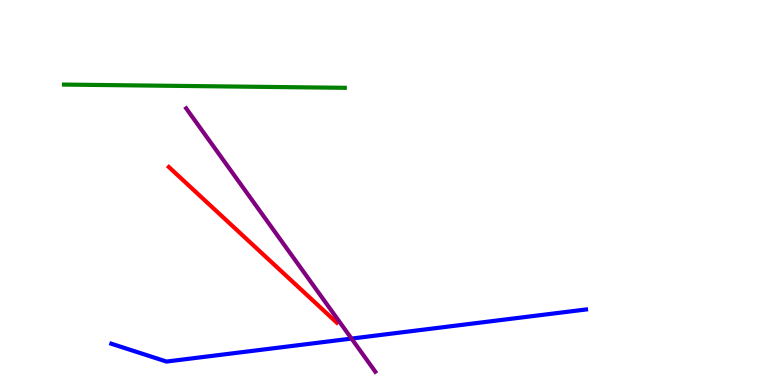[{'lines': ['blue', 'red'], 'intersections': []}, {'lines': ['green', 'red'], 'intersections': []}, {'lines': ['purple', 'red'], 'intersections': []}, {'lines': ['blue', 'green'], 'intersections': []}, {'lines': ['blue', 'purple'], 'intersections': [{'x': 4.54, 'y': 1.21}]}, {'lines': ['green', 'purple'], 'intersections': []}]